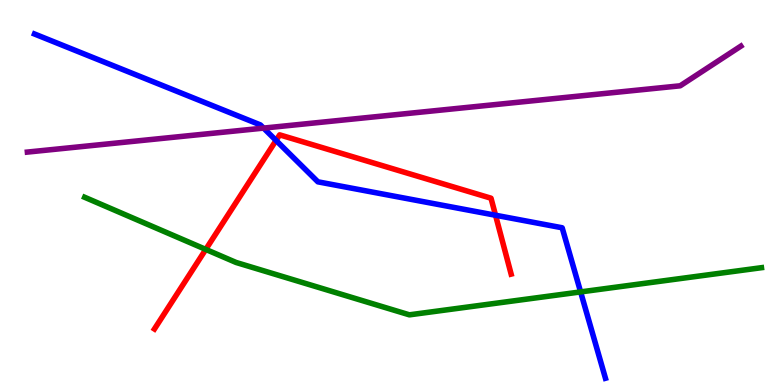[{'lines': ['blue', 'red'], 'intersections': [{'x': 3.56, 'y': 6.35}, {'x': 6.39, 'y': 4.41}]}, {'lines': ['green', 'red'], 'intersections': [{'x': 2.66, 'y': 3.52}]}, {'lines': ['purple', 'red'], 'intersections': []}, {'lines': ['blue', 'green'], 'intersections': [{'x': 7.49, 'y': 2.42}]}, {'lines': ['blue', 'purple'], 'intersections': [{'x': 3.4, 'y': 6.67}]}, {'lines': ['green', 'purple'], 'intersections': []}]